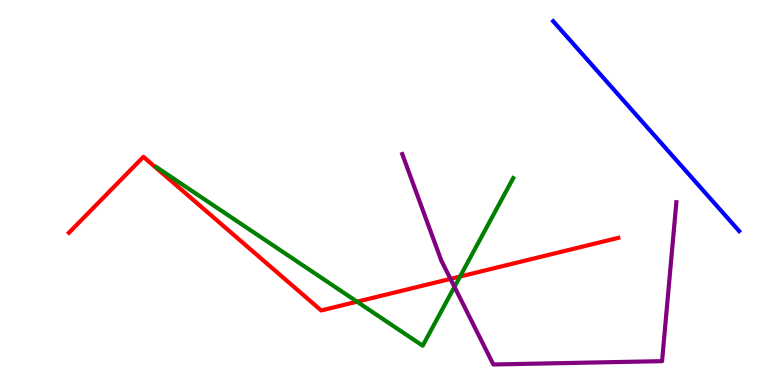[{'lines': ['blue', 'red'], 'intersections': []}, {'lines': ['green', 'red'], 'intersections': [{'x': 4.61, 'y': 2.16}, {'x': 5.94, 'y': 2.82}]}, {'lines': ['purple', 'red'], 'intersections': [{'x': 5.81, 'y': 2.76}]}, {'lines': ['blue', 'green'], 'intersections': []}, {'lines': ['blue', 'purple'], 'intersections': []}, {'lines': ['green', 'purple'], 'intersections': [{'x': 5.86, 'y': 2.55}]}]